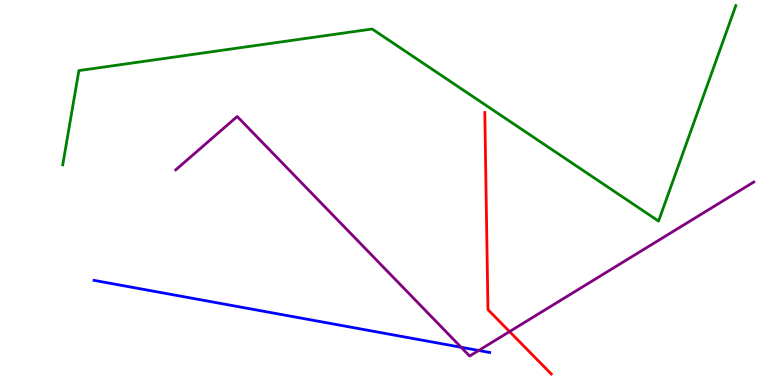[{'lines': ['blue', 'red'], 'intersections': []}, {'lines': ['green', 'red'], 'intersections': []}, {'lines': ['purple', 'red'], 'intersections': [{'x': 6.57, 'y': 1.39}]}, {'lines': ['blue', 'green'], 'intersections': []}, {'lines': ['blue', 'purple'], 'intersections': [{'x': 5.95, 'y': 0.98}, {'x': 6.18, 'y': 0.897}]}, {'lines': ['green', 'purple'], 'intersections': []}]